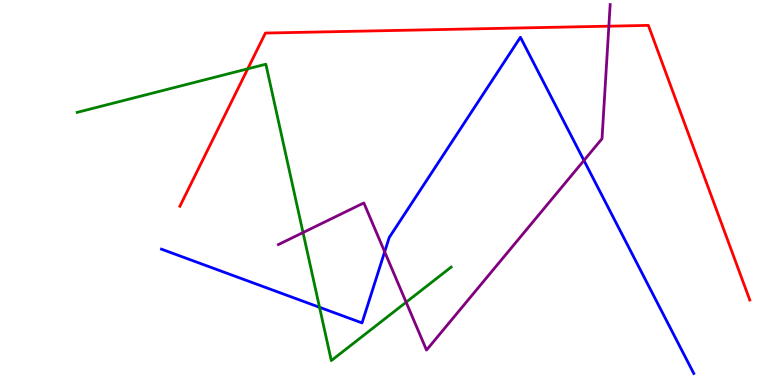[{'lines': ['blue', 'red'], 'intersections': []}, {'lines': ['green', 'red'], 'intersections': [{'x': 3.2, 'y': 8.21}]}, {'lines': ['purple', 'red'], 'intersections': [{'x': 7.86, 'y': 9.32}]}, {'lines': ['blue', 'green'], 'intersections': [{'x': 4.12, 'y': 2.02}]}, {'lines': ['blue', 'purple'], 'intersections': [{'x': 4.96, 'y': 3.46}, {'x': 7.53, 'y': 5.83}]}, {'lines': ['green', 'purple'], 'intersections': [{'x': 3.91, 'y': 3.96}, {'x': 5.24, 'y': 2.15}]}]